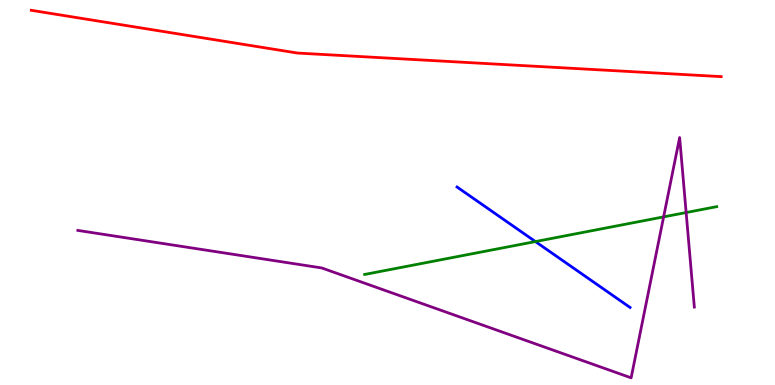[{'lines': ['blue', 'red'], 'intersections': []}, {'lines': ['green', 'red'], 'intersections': []}, {'lines': ['purple', 'red'], 'intersections': []}, {'lines': ['blue', 'green'], 'intersections': [{'x': 6.91, 'y': 3.73}]}, {'lines': ['blue', 'purple'], 'intersections': []}, {'lines': ['green', 'purple'], 'intersections': [{'x': 8.56, 'y': 4.37}, {'x': 8.85, 'y': 4.48}]}]